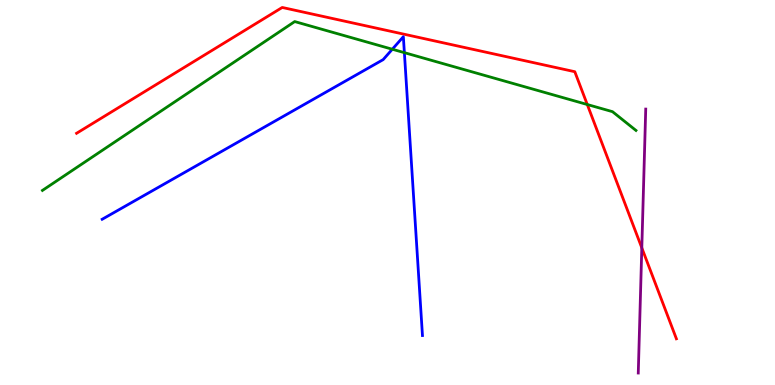[{'lines': ['blue', 'red'], 'intersections': []}, {'lines': ['green', 'red'], 'intersections': [{'x': 7.58, 'y': 7.29}]}, {'lines': ['purple', 'red'], 'intersections': [{'x': 8.28, 'y': 3.56}]}, {'lines': ['blue', 'green'], 'intersections': [{'x': 5.06, 'y': 8.72}, {'x': 5.22, 'y': 8.63}]}, {'lines': ['blue', 'purple'], 'intersections': []}, {'lines': ['green', 'purple'], 'intersections': []}]